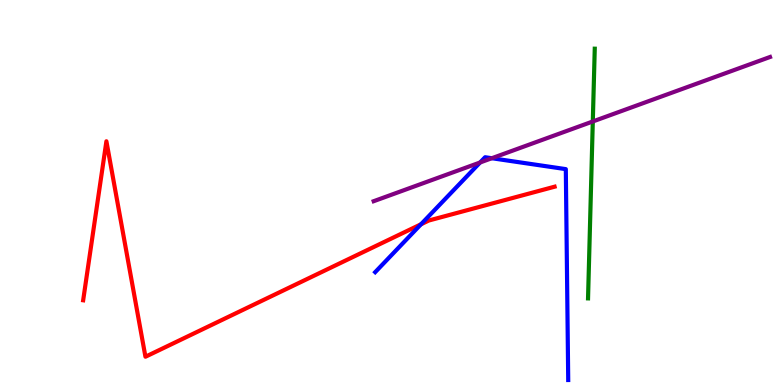[{'lines': ['blue', 'red'], 'intersections': [{'x': 5.43, 'y': 4.17}]}, {'lines': ['green', 'red'], 'intersections': []}, {'lines': ['purple', 'red'], 'intersections': []}, {'lines': ['blue', 'green'], 'intersections': []}, {'lines': ['blue', 'purple'], 'intersections': [{'x': 6.19, 'y': 5.78}, {'x': 6.35, 'y': 5.89}]}, {'lines': ['green', 'purple'], 'intersections': [{'x': 7.65, 'y': 6.84}]}]